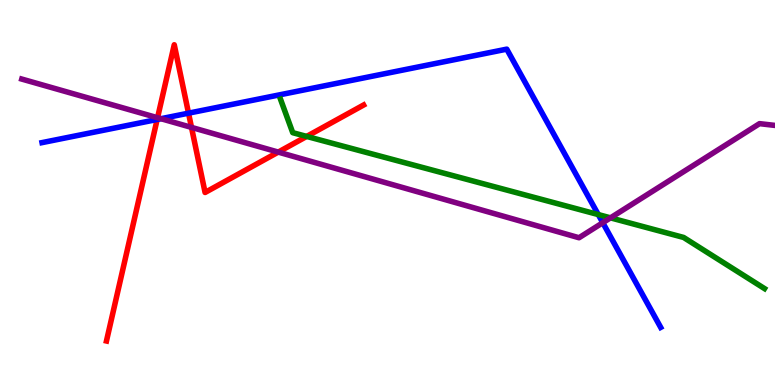[{'lines': ['blue', 'red'], 'intersections': [{'x': 2.03, 'y': 6.9}, {'x': 2.43, 'y': 7.06}]}, {'lines': ['green', 'red'], 'intersections': [{'x': 3.96, 'y': 6.46}]}, {'lines': ['purple', 'red'], 'intersections': [{'x': 2.03, 'y': 6.94}, {'x': 2.47, 'y': 6.69}, {'x': 3.59, 'y': 6.05}]}, {'lines': ['blue', 'green'], 'intersections': [{'x': 7.72, 'y': 4.43}]}, {'lines': ['blue', 'purple'], 'intersections': [{'x': 2.08, 'y': 6.92}, {'x': 7.78, 'y': 4.22}]}, {'lines': ['green', 'purple'], 'intersections': [{'x': 7.88, 'y': 4.34}]}]